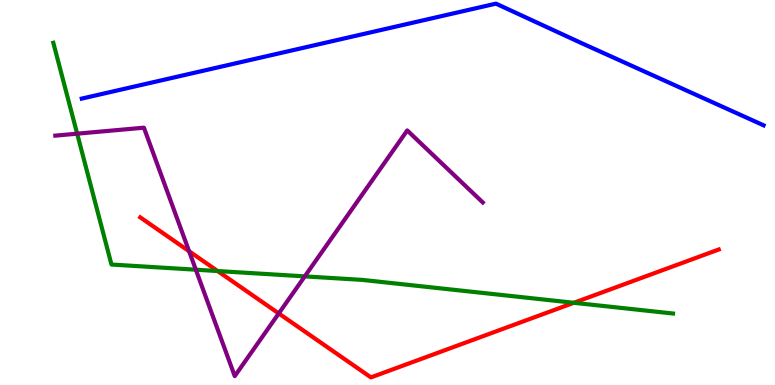[{'lines': ['blue', 'red'], 'intersections': []}, {'lines': ['green', 'red'], 'intersections': [{'x': 2.81, 'y': 2.96}, {'x': 7.4, 'y': 2.14}]}, {'lines': ['purple', 'red'], 'intersections': [{'x': 2.44, 'y': 3.47}, {'x': 3.6, 'y': 1.86}]}, {'lines': ['blue', 'green'], 'intersections': []}, {'lines': ['blue', 'purple'], 'intersections': []}, {'lines': ['green', 'purple'], 'intersections': [{'x': 0.996, 'y': 6.53}, {'x': 2.53, 'y': 2.99}, {'x': 3.93, 'y': 2.82}]}]